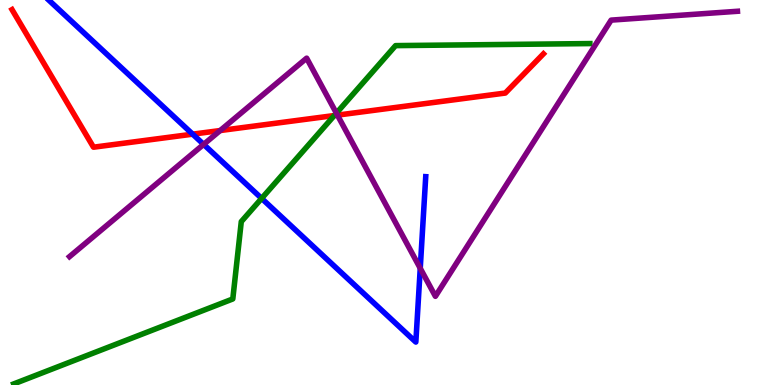[{'lines': ['blue', 'red'], 'intersections': [{'x': 2.49, 'y': 6.52}]}, {'lines': ['green', 'red'], 'intersections': [{'x': 4.31, 'y': 7.0}]}, {'lines': ['purple', 'red'], 'intersections': [{'x': 2.84, 'y': 6.61}, {'x': 4.35, 'y': 7.01}]}, {'lines': ['blue', 'green'], 'intersections': [{'x': 3.38, 'y': 4.85}]}, {'lines': ['blue', 'purple'], 'intersections': [{'x': 2.63, 'y': 6.25}, {'x': 5.42, 'y': 3.03}]}, {'lines': ['green', 'purple'], 'intersections': [{'x': 4.34, 'y': 7.06}]}]